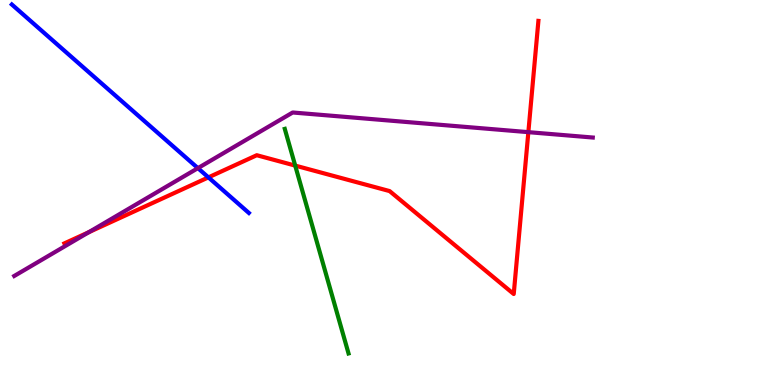[{'lines': ['blue', 'red'], 'intersections': [{'x': 2.69, 'y': 5.39}]}, {'lines': ['green', 'red'], 'intersections': [{'x': 3.81, 'y': 5.7}]}, {'lines': ['purple', 'red'], 'intersections': [{'x': 1.15, 'y': 3.97}, {'x': 6.82, 'y': 6.57}]}, {'lines': ['blue', 'green'], 'intersections': []}, {'lines': ['blue', 'purple'], 'intersections': [{'x': 2.55, 'y': 5.63}]}, {'lines': ['green', 'purple'], 'intersections': []}]